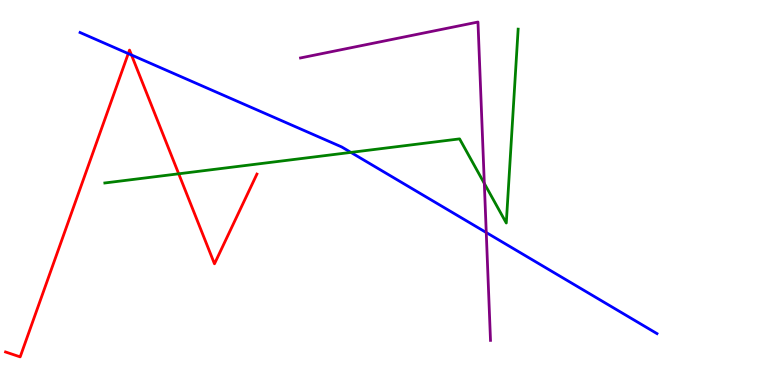[{'lines': ['blue', 'red'], 'intersections': [{'x': 1.65, 'y': 8.61}, {'x': 1.7, 'y': 8.57}]}, {'lines': ['green', 'red'], 'intersections': [{'x': 2.31, 'y': 5.49}]}, {'lines': ['purple', 'red'], 'intersections': []}, {'lines': ['blue', 'green'], 'intersections': [{'x': 4.53, 'y': 6.04}]}, {'lines': ['blue', 'purple'], 'intersections': [{'x': 6.27, 'y': 3.96}]}, {'lines': ['green', 'purple'], 'intersections': [{'x': 6.25, 'y': 5.24}]}]